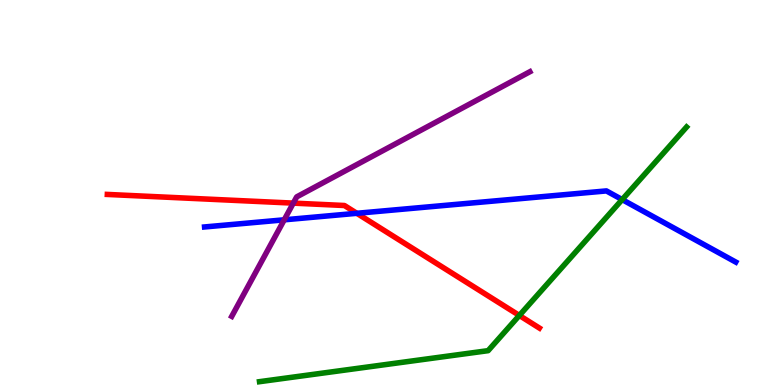[{'lines': ['blue', 'red'], 'intersections': [{'x': 4.6, 'y': 4.46}]}, {'lines': ['green', 'red'], 'intersections': [{'x': 6.7, 'y': 1.81}]}, {'lines': ['purple', 'red'], 'intersections': [{'x': 3.78, 'y': 4.72}]}, {'lines': ['blue', 'green'], 'intersections': [{'x': 8.03, 'y': 4.82}]}, {'lines': ['blue', 'purple'], 'intersections': [{'x': 3.67, 'y': 4.29}]}, {'lines': ['green', 'purple'], 'intersections': []}]